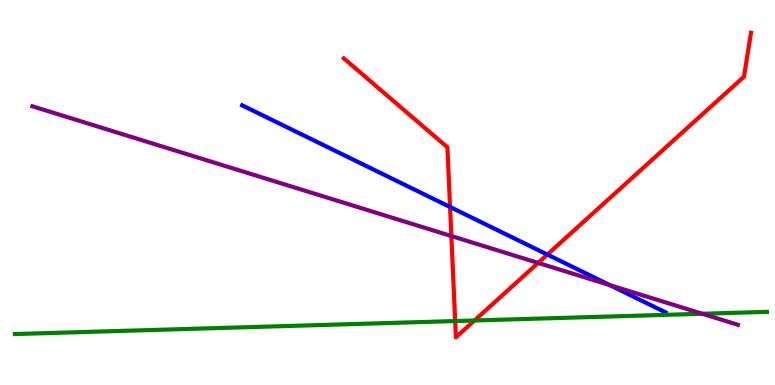[{'lines': ['blue', 'red'], 'intersections': [{'x': 5.81, 'y': 4.62}, {'x': 7.06, 'y': 3.39}]}, {'lines': ['green', 'red'], 'intersections': [{'x': 5.87, 'y': 1.66}, {'x': 6.12, 'y': 1.68}]}, {'lines': ['purple', 'red'], 'intersections': [{'x': 5.82, 'y': 3.87}, {'x': 6.94, 'y': 3.17}]}, {'lines': ['blue', 'green'], 'intersections': []}, {'lines': ['blue', 'purple'], 'intersections': [{'x': 7.87, 'y': 2.59}]}, {'lines': ['green', 'purple'], 'intersections': [{'x': 9.06, 'y': 1.85}]}]